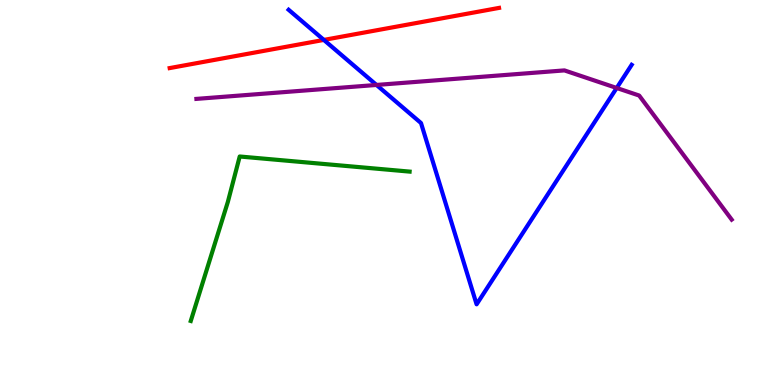[{'lines': ['blue', 'red'], 'intersections': [{'x': 4.18, 'y': 8.96}]}, {'lines': ['green', 'red'], 'intersections': []}, {'lines': ['purple', 'red'], 'intersections': []}, {'lines': ['blue', 'green'], 'intersections': []}, {'lines': ['blue', 'purple'], 'intersections': [{'x': 4.86, 'y': 7.79}, {'x': 7.96, 'y': 7.71}]}, {'lines': ['green', 'purple'], 'intersections': []}]